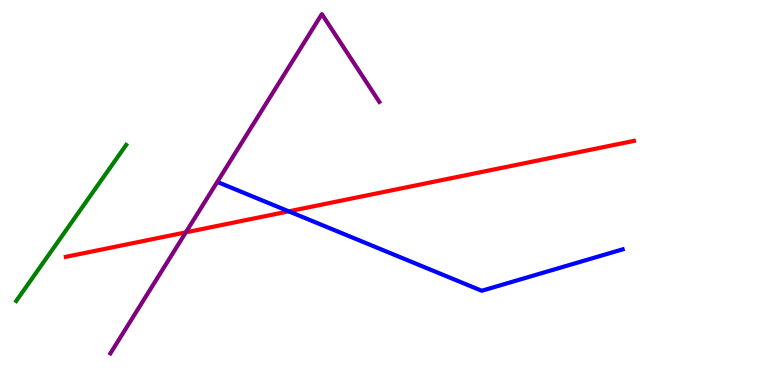[{'lines': ['blue', 'red'], 'intersections': [{'x': 3.73, 'y': 4.51}]}, {'lines': ['green', 'red'], 'intersections': []}, {'lines': ['purple', 'red'], 'intersections': [{'x': 2.4, 'y': 3.96}]}, {'lines': ['blue', 'green'], 'intersections': []}, {'lines': ['blue', 'purple'], 'intersections': []}, {'lines': ['green', 'purple'], 'intersections': []}]